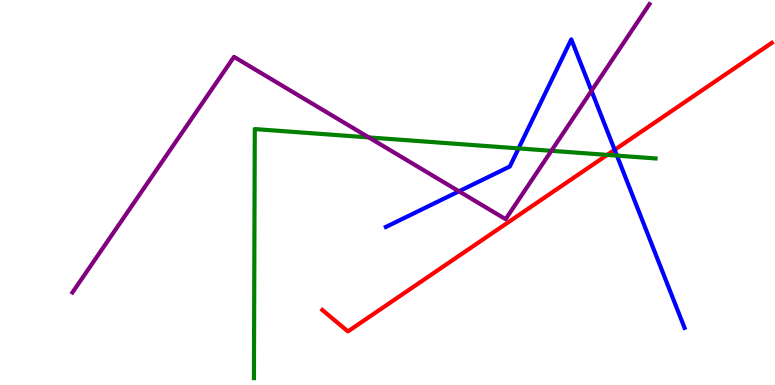[{'lines': ['blue', 'red'], 'intersections': [{'x': 7.93, 'y': 6.11}]}, {'lines': ['green', 'red'], 'intersections': [{'x': 7.84, 'y': 5.98}]}, {'lines': ['purple', 'red'], 'intersections': []}, {'lines': ['blue', 'green'], 'intersections': [{'x': 6.69, 'y': 6.15}, {'x': 7.96, 'y': 5.96}]}, {'lines': ['blue', 'purple'], 'intersections': [{'x': 5.92, 'y': 5.03}, {'x': 7.63, 'y': 7.64}]}, {'lines': ['green', 'purple'], 'intersections': [{'x': 4.76, 'y': 6.43}, {'x': 7.11, 'y': 6.08}]}]